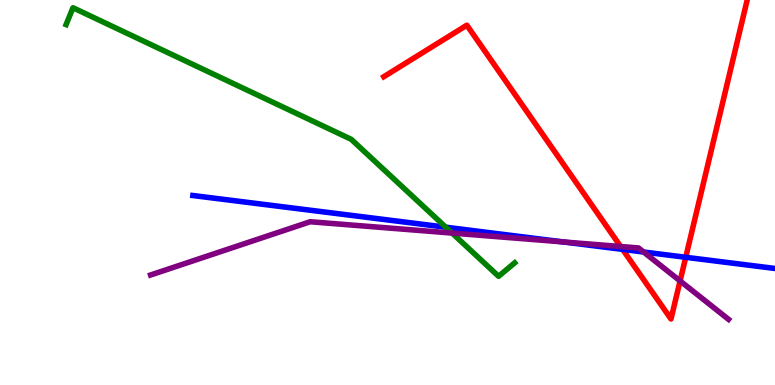[{'lines': ['blue', 'red'], 'intersections': [{'x': 8.03, 'y': 3.52}, {'x': 8.85, 'y': 3.32}]}, {'lines': ['green', 'red'], 'intersections': []}, {'lines': ['purple', 'red'], 'intersections': [{'x': 8.01, 'y': 3.6}, {'x': 8.78, 'y': 2.7}]}, {'lines': ['blue', 'green'], 'intersections': [{'x': 5.75, 'y': 4.1}]}, {'lines': ['blue', 'purple'], 'intersections': [{'x': 7.27, 'y': 3.72}, {'x': 8.3, 'y': 3.45}]}, {'lines': ['green', 'purple'], 'intersections': [{'x': 5.83, 'y': 3.95}]}]